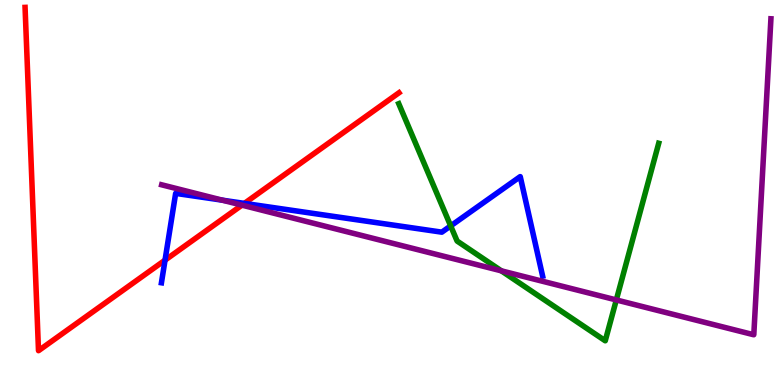[{'lines': ['blue', 'red'], 'intersections': [{'x': 2.13, 'y': 3.24}, {'x': 3.15, 'y': 4.72}]}, {'lines': ['green', 'red'], 'intersections': []}, {'lines': ['purple', 'red'], 'intersections': [{'x': 3.12, 'y': 4.67}]}, {'lines': ['blue', 'green'], 'intersections': [{'x': 5.82, 'y': 4.13}]}, {'lines': ['blue', 'purple'], 'intersections': [{'x': 2.87, 'y': 4.8}]}, {'lines': ['green', 'purple'], 'intersections': [{'x': 6.47, 'y': 2.97}, {'x': 7.95, 'y': 2.21}]}]